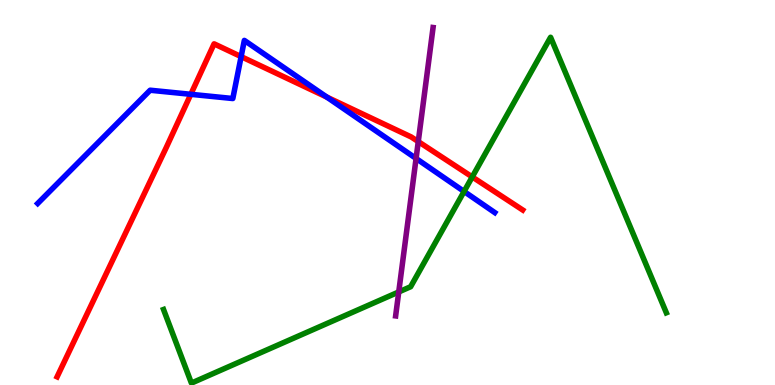[{'lines': ['blue', 'red'], 'intersections': [{'x': 2.46, 'y': 7.55}, {'x': 3.11, 'y': 8.53}, {'x': 4.22, 'y': 7.48}]}, {'lines': ['green', 'red'], 'intersections': [{'x': 6.09, 'y': 5.4}]}, {'lines': ['purple', 'red'], 'intersections': [{'x': 5.4, 'y': 6.32}]}, {'lines': ['blue', 'green'], 'intersections': [{'x': 5.99, 'y': 5.03}]}, {'lines': ['blue', 'purple'], 'intersections': [{'x': 5.37, 'y': 5.88}]}, {'lines': ['green', 'purple'], 'intersections': [{'x': 5.15, 'y': 2.42}]}]